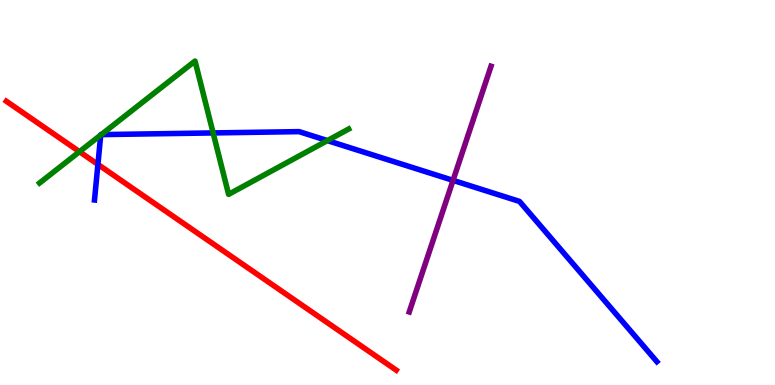[{'lines': ['blue', 'red'], 'intersections': [{'x': 1.26, 'y': 5.73}]}, {'lines': ['green', 'red'], 'intersections': [{'x': 1.03, 'y': 6.06}]}, {'lines': ['purple', 'red'], 'intersections': []}, {'lines': ['blue', 'green'], 'intersections': [{'x': 1.3, 'y': 6.49}, {'x': 1.31, 'y': 6.5}, {'x': 2.75, 'y': 6.55}, {'x': 4.22, 'y': 6.35}]}, {'lines': ['blue', 'purple'], 'intersections': [{'x': 5.85, 'y': 5.32}]}, {'lines': ['green', 'purple'], 'intersections': []}]